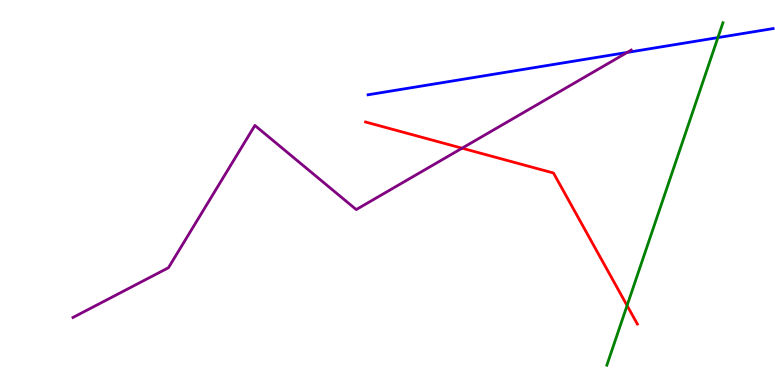[{'lines': ['blue', 'red'], 'intersections': []}, {'lines': ['green', 'red'], 'intersections': [{'x': 8.09, 'y': 2.06}]}, {'lines': ['purple', 'red'], 'intersections': [{'x': 5.96, 'y': 6.15}]}, {'lines': ['blue', 'green'], 'intersections': [{'x': 9.26, 'y': 9.02}]}, {'lines': ['blue', 'purple'], 'intersections': [{'x': 8.09, 'y': 8.64}]}, {'lines': ['green', 'purple'], 'intersections': []}]